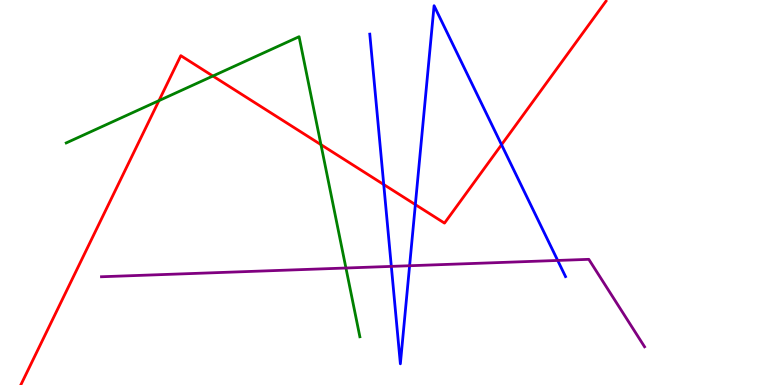[{'lines': ['blue', 'red'], 'intersections': [{'x': 4.95, 'y': 5.21}, {'x': 5.36, 'y': 4.69}, {'x': 6.47, 'y': 6.24}]}, {'lines': ['green', 'red'], 'intersections': [{'x': 2.05, 'y': 7.39}, {'x': 2.75, 'y': 8.03}, {'x': 4.14, 'y': 6.24}]}, {'lines': ['purple', 'red'], 'intersections': []}, {'lines': ['blue', 'green'], 'intersections': []}, {'lines': ['blue', 'purple'], 'intersections': [{'x': 5.05, 'y': 3.08}, {'x': 5.29, 'y': 3.1}, {'x': 7.2, 'y': 3.24}]}, {'lines': ['green', 'purple'], 'intersections': [{'x': 4.46, 'y': 3.04}]}]